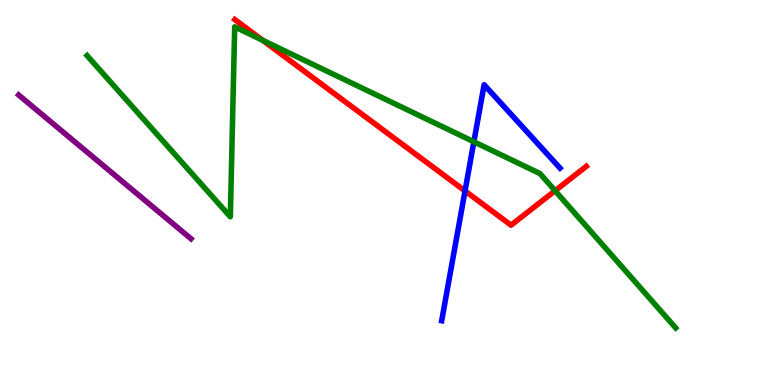[{'lines': ['blue', 'red'], 'intersections': [{'x': 6.0, 'y': 5.04}]}, {'lines': ['green', 'red'], 'intersections': [{'x': 3.39, 'y': 8.96}, {'x': 7.16, 'y': 5.05}]}, {'lines': ['purple', 'red'], 'intersections': []}, {'lines': ['blue', 'green'], 'intersections': [{'x': 6.11, 'y': 6.32}]}, {'lines': ['blue', 'purple'], 'intersections': []}, {'lines': ['green', 'purple'], 'intersections': []}]